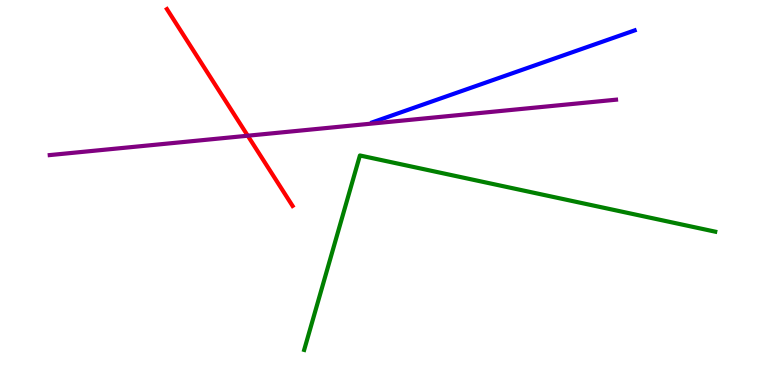[{'lines': ['blue', 'red'], 'intersections': []}, {'lines': ['green', 'red'], 'intersections': []}, {'lines': ['purple', 'red'], 'intersections': [{'x': 3.2, 'y': 6.47}]}, {'lines': ['blue', 'green'], 'intersections': []}, {'lines': ['blue', 'purple'], 'intersections': []}, {'lines': ['green', 'purple'], 'intersections': []}]